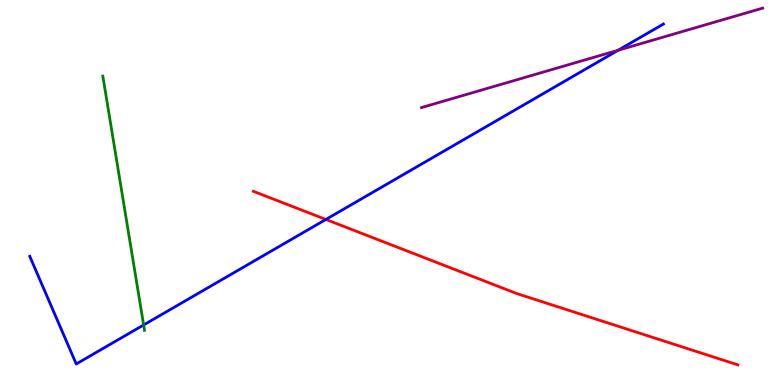[{'lines': ['blue', 'red'], 'intersections': [{'x': 4.2, 'y': 4.3}]}, {'lines': ['green', 'red'], 'intersections': []}, {'lines': ['purple', 'red'], 'intersections': []}, {'lines': ['blue', 'green'], 'intersections': [{'x': 1.85, 'y': 1.56}]}, {'lines': ['blue', 'purple'], 'intersections': [{'x': 7.98, 'y': 8.69}]}, {'lines': ['green', 'purple'], 'intersections': []}]